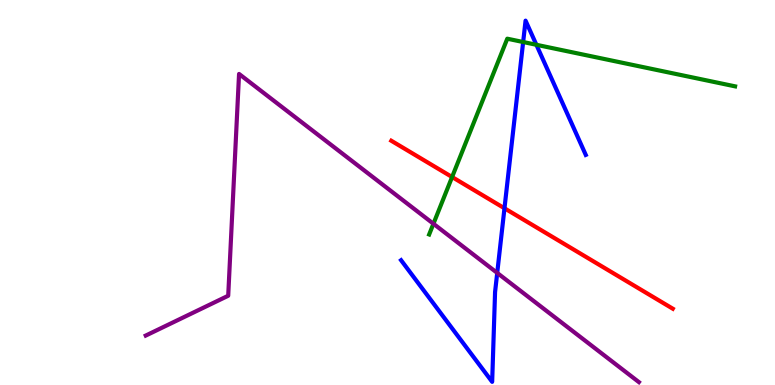[{'lines': ['blue', 'red'], 'intersections': [{'x': 6.51, 'y': 4.59}]}, {'lines': ['green', 'red'], 'intersections': [{'x': 5.83, 'y': 5.4}]}, {'lines': ['purple', 'red'], 'intersections': []}, {'lines': ['blue', 'green'], 'intersections': [{'x': 6.75, 'y': 8.91}, {'x': 6.92, 'y': 8.84}]}, {'lines': ['blue', 'purple'], 'intersections': [{'x': 6.42, 'y': 2.91}]}, {'lines': ['green', 'purple'], 'intersections': [{'x': 5.59, 'y': 4.19}]}]